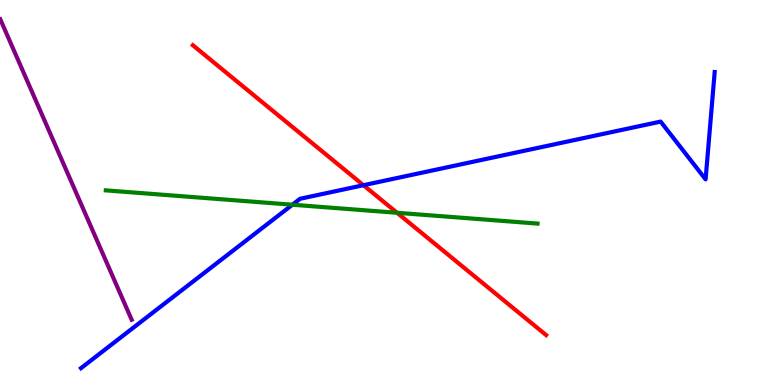[{'lines': ['blue', 'red'], 'intersections': [{'x': 4.69, 'y': 5.19}]}, {'lines': ['green', 'red'], 'intersections': [{'x': 5.12, 'y': 4.47}]}, {'lines': ['purple', 'red'], 'intersections': []}, {'lines': ['blue', 'green'], 'intersections': [{'x': 3.77, 'y': 4.68}]}, {'lines': ['blue', 'purple'], 'intersections': []}, {'lines': ['green', 'purple'], 'intersections': []}]